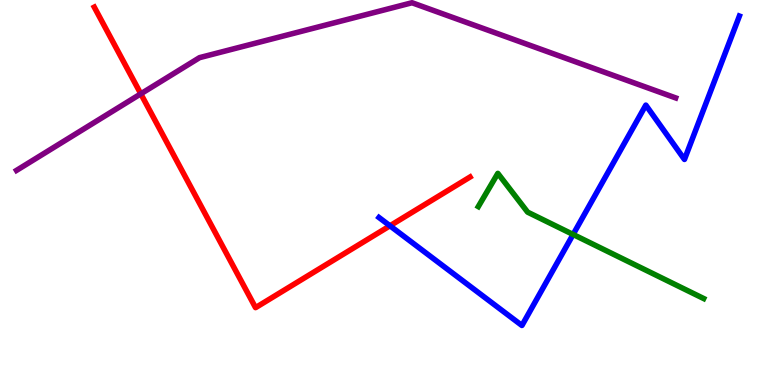[{'lines': ['blue', 'red'], 'intersections': [{'x': 5.03, 'y': 4.14}]}, {'lines': ['green', 'red'], 'intersections': []}, {'lines': ['purple', 'red'], 'intersections': [{'x': 1.82, 'y': 7.56}]}, {'lines': ['blue', 'green'], 'intersections': [{'x': 7.39, 'y': 3.91}]}, {'lines': ['blue', 'purple'], 'intersections': []}, {'lines': ['green', 'purple'], 'intersections': []}]